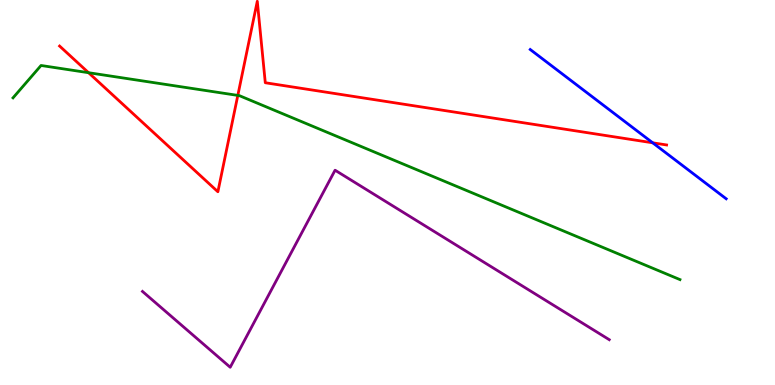[{'lines': ['blue', 'red'], 'intersections': [{'x': 8.42, 'y': 6.29}]}, {'lines': ['green', 'red'], 'intersections': [{'x': 1.14, 'y': 8.11}, {'x': 3.07, 'y': 7.52}]}, {'lines': ['purple', 'red'], 'intersections': []}, {'lines': ['blue', 'green'], 'intersections': []}, {'lines': ['blue', 'purple'], 'intersections': []}, {'lines': ['green', 'purple'], 'intersections': []}]